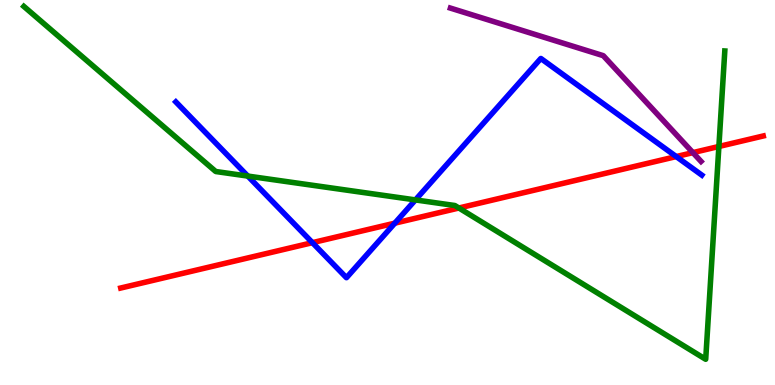[{'lines': ['blue', 'red'], 'intersections': [{'x': 4.03, 'y': 3.7}, {'x': 5.09, 'y': 4.2}, {'x': 8.73, 'y': 5.93}]}, {'lines': ['green', 'red'], 'intersections': [{'x': 5.92, 'y': 4.6}, {'x': 9.28, 'y': 6.2}]}, {'lines': ['purple', 'red'], 'intersections': [{'x': 8.94, 'y': 6.04}]}, {'lines': ['blue', 'green'], 'intersections': [{'x': 3.2, 'y': 5.43}, {'x': 5.36, 'y': 4.81}]}, {'lines': ['blue', 'purple'], 'intersections': []}, {'lines': ['green', 'purple'], 'intersections': []}]